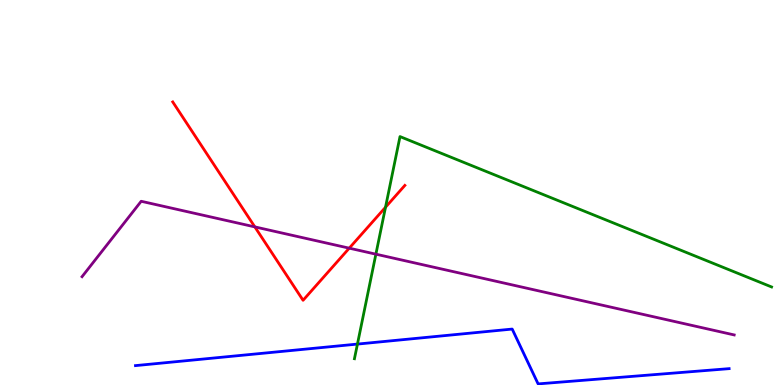[{'lines': ['blue', 'red'], 'intersections': []}, {'lines': ['green', 'red'], 'intersections': [{'x': 4.97, 'y': 4.62}]}, {'lines': ['purple', 'red'], 'intersections': [{'x': 3.29, 'y': 4.11}, {'x': 4.51, 'y': 3.55}]}, {'lines': ['blue', 'green'], 'intersections': [{'x': 4.61, 'y': 1.06}]}, {'lines': ['blue', 'purple'], 'intersections': []}, {'lines': ['green', 'purple'], 'intersections': [{'x': 4.85, 'y': 3.4}]}]